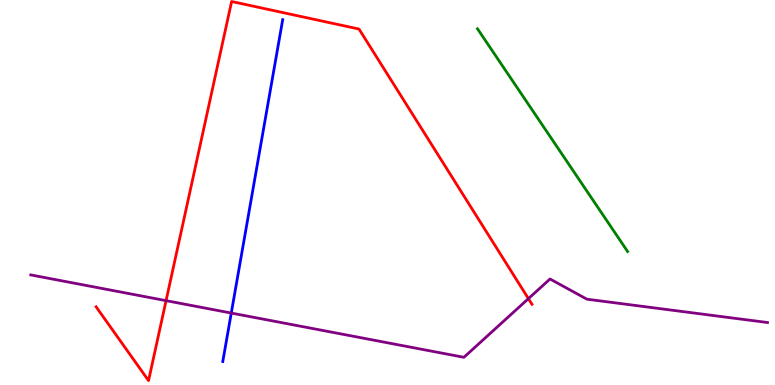[{'lines': ['blue', 'red'], 'intersections': []}, {'lines': ['green', 'red'], 'intersections': []}, {'lines': ['purple', 'red'], 'intersections': [{'x': 2.14, 'y': 2.19}, {'x': 6.82, 'y': 2.24}]}, {'lines': ['blue', 'green'], 'intersections': []}, {'lines': ['blue', 'purple'], 'intersections': [{'x': 2.98, 'y': 1.87}]}, {'lines': ['green', 'purple'], 'intersections': []}]